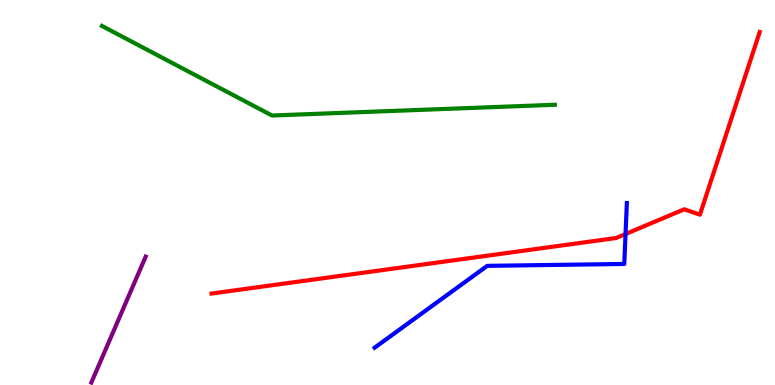[{'lines': ['blue', 'red'], 'intersections': [{'x': 8.07, 'y': 3.92}]}, {'lines': ['green', 'red'], 'intersections': []}, {'lines': ['purple', 'red'], 'intersections': []}, {'lines': ['blue', 'green'], 'intersections': []}, {'lines': ['blue', 'purple'], 'intersections': []}, {'lines': ['green', 'purple'], 'intersections': []}]